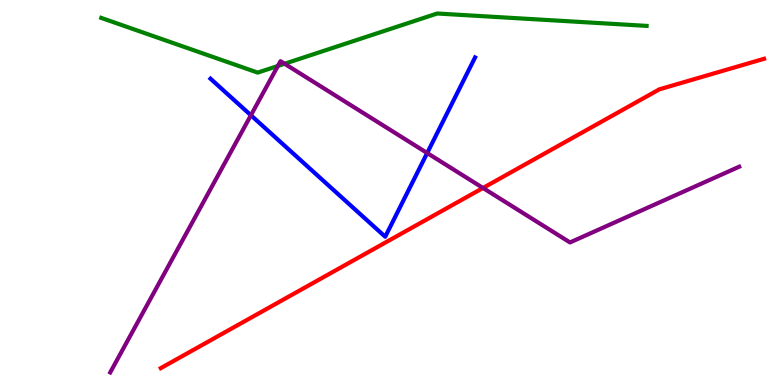[{'lines': ['blue', 'red'], 'intersections': []}, {'lines': ['green', 'red'], 'intersections': []}, {'lines': ['purple', 'red'], 'intersections': [{'x': 6.23, 'y': 5.12}]}, {'lines': ['blue', 'green'], 'intersections': []}, {'lines': ['blue', 'purple'], 'intersections': [{'x': 3.24, 'y': 7.01}, {'x': 5.51, 'y': 6.03}]}, {'lines': ['green', 'purple'], 'intersections': [{'x': 3.59, 'y': 8.29}, {'x': 3.67, 'y': 8.34}]}]